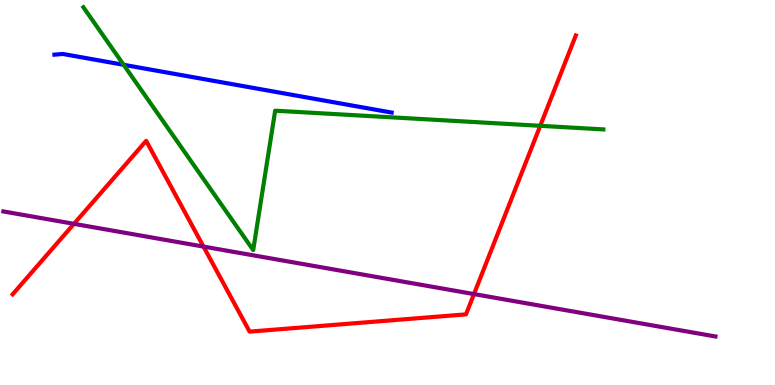[{'lines': ['blue', 'red'], 'intersections': []}, {'lines': ['green', 'red'], 'intersections': [{'x': 6.97, 'y': 6.73}]}, {'lines': ['purple', 'red'], 'intersections': [{'x': 0.954, 'y': 4.19}, {'x': 2.63, 'y': 3.6}, {'x': 6.12, 'y': 2.36}]}, {'lines': ['blue', 'green'], 'intersections': [{'x': 1.6, 'y': 8.32}]}, {'lines': ['blue', 'purple'], 'intersections': []}, {'lines': ['green', 'purple'], 'intersections': []}]